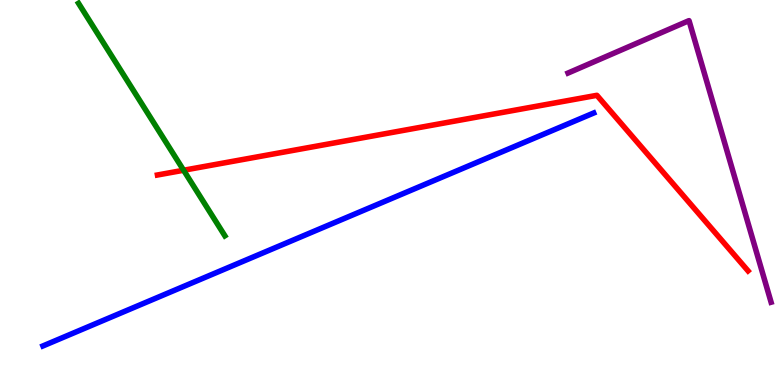[{'lines': ['blue', 'red'], 'intersections': []}, {'lines': ['green', 'red'], 'intersections': [{'x': 2.37, 'y': 5.58}]}, {'lines': ['purple', 'red'], 'intersections': []}, {'lines': ['blue', 'green'], 'intersections': []}, {'lines': ['blue', 'purple'], 'intersections': []}, {'lines': ['green', 'purple'], 'intersections': []}]